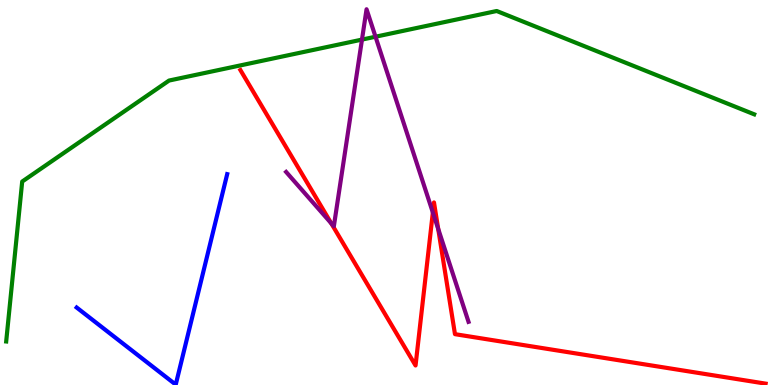[{'lines': ['blue', 'red'], 'intersections': []}, {'lines': ['green', 'red'], 'intersections': []}, {'lines': ['purple', 'red'], 'intersections': [{'x': 4.27, 'y': 4.2}, {'x': 5.59, 'y': 4.48}, {'x': 5.65, 'y': 4.05}]}, {'lines': ['blue', 'green'], 'intersections': []}, {'lines': ['blue', 'purple'], 'intersections': []}, {'lines': ['green', 'purple'], 'intersections': [{'x': 4.67, 'y': 8.97}, {'x': 4.85, 'y': 9.05}]}]